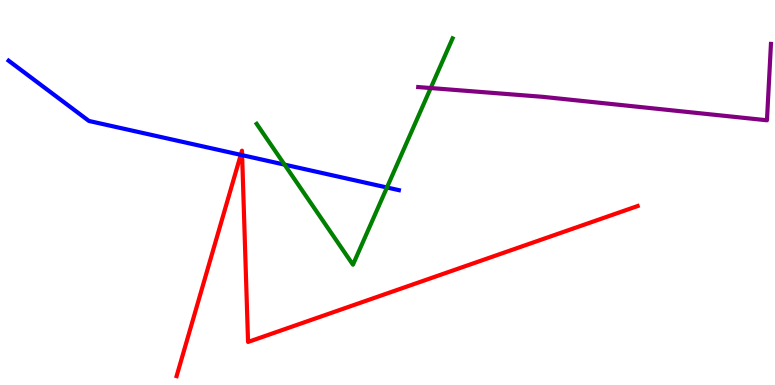[{'lines': ['blue', 'red'], 'intersections': [{'x': 3.11, 'y': 5.98}, {'x': 3.12, 'y': 5.97}]}, {'lines': ['green', 'red'], 'intersections': []}, {'lines': ['purple', 'red'], 'intersections': []}, {'lines': ['blue', 'green'], 'intersections': [{'x': 3.67, 'y': 5.72}, {'x': 4.99, 'y': 5.13}]}, {'lines': ['blue', 'purple'], 'intersections': []}, {'lines': ['green', 'purple'], 'intersections': [{'x': 5.56, 'y': 7.71}]}]